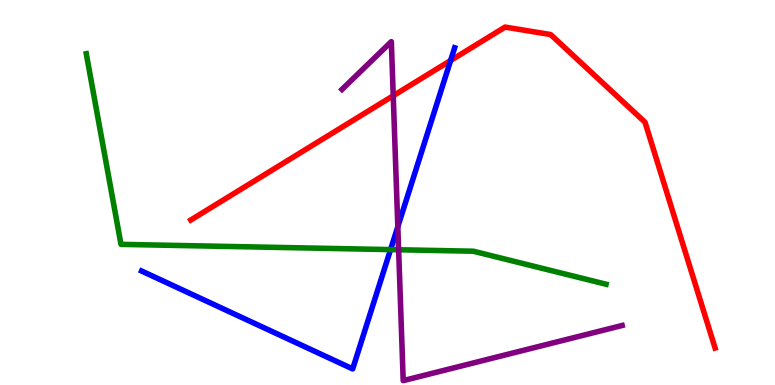[{'lines': ['blue', 'red'], 'intersections': [{'x': 5.81, 'y': 8.43}]}, {'lines': ['green', 'red'], 'intersections': []}, {'lines': ['purple', 'red'], 'intersections': [{'x': 5.07, 'y': 7.51}]}, {'lines': ['blue', 'green'], 'intersections': [{'x': 5.04, 'y': 3.52}]}, {'lines': ['blue', 'purple'], 'intersections': [{'x': 5.13, 'y': 4.11}]}, {'lines': ['green', 'purple'], 'intersections': [{'x': 5.14, 'y': 3.51}]}]